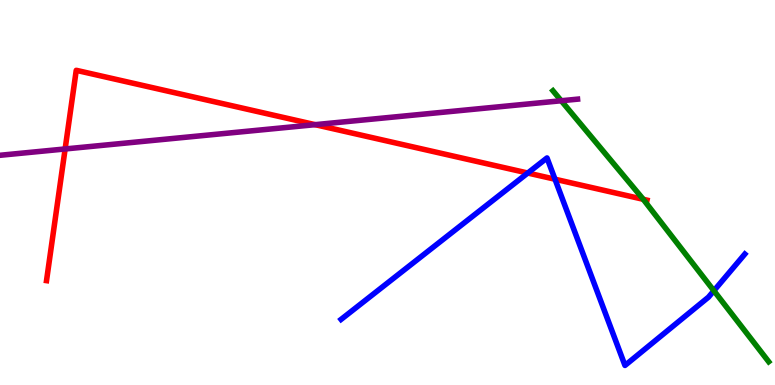[{'lines': ['blue', 'red'], 'intersections': [{'x': 6.81, 'y': 5.51}, {'x': 7.16, 'y': 5.34}]}, {'lines': ['green', 'red'], 'intersections': [{'x': 8.3, 'y': 4.82}]}, {'lines': ['purple', 'red'], 'intersections': [{'x': 0.84, 'y': 6.13}, {'x': 4.07, 'y': 6.76}]}, {'lines': ['blue', 'green'], 'intersections': [{'x': 9.21, 'y': 2.45}]}, {'lines': ['blue', 'purple'], 'intersections': []}, {'lines': ['green', 'purple'], 'intersections': [{'x': 7.24, 'y': 7.38}]}]